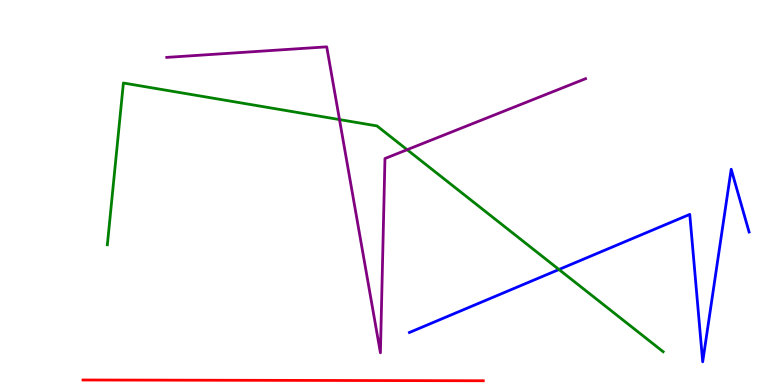[{'lines': ['blue', 'red'], 'intersections': []}, {'lines': ['green', 'red'], 'intersections': []}, {'lines': ['purple', 'red'], 'intersections': []}, {'lines': ['blue', 'green'], 'intersections': [{'x': 7.21, 'y': 3.0}]}, {'lines': ['blue', 'purple'], 'intersections': []}, {'lines': ['green', 'purple'], 'intersections': [{'x': 4.38, 'y': 6.89}, {'x': 5.25, 'y': 6.11}]}]